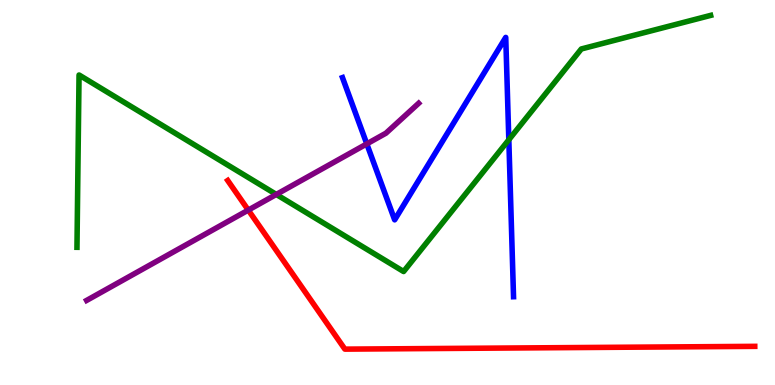[{'lines': ['blue', 'red'], 'intersections': []}, {'lines': ['green', 'red'], 'intersections': []}, {'lines': ['purple', 'red'], 'intersections': [{'x': 3.2, 'y': 4.54}]}, {'lines': ['blue', 'green'], 'intersections': [{'x': 6.57, 'y': 6.37}]}, {'lines': ['blue', 'purple'], 'intersections': [{'x': 4.73, 'y': 6.26}]}, {'lines': ['green', 'purple'], 'intersections': [{'x': 3.57, 'y': 4.95}]}]